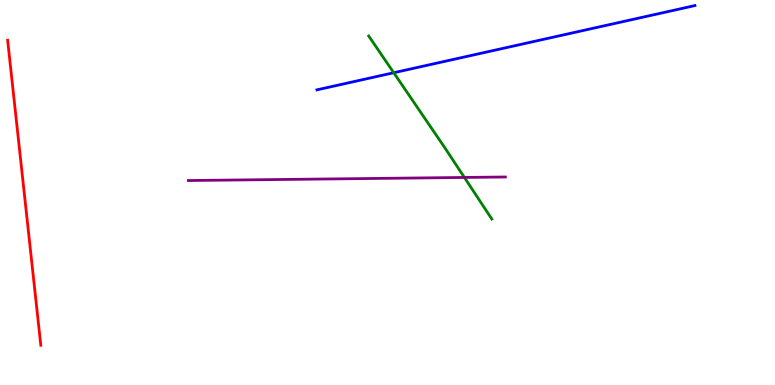[{'lines': ['blue', 'red'], 'intersections': []}, {'lines': ['green', 'red'], 'intersections': []}, {'lines': ['purple', 'red'], 'intersections': []}, {'lines': ['blue', 'green'], 'intersections': [{'x': 5.08, 'y': 8.11}]}, {'lines': ['blue', 'purple'], 'intersections': []}, {'lines': ['green', 'purple'], 'intersections': [{'x': 5.99, 'y': 5.39}]}]